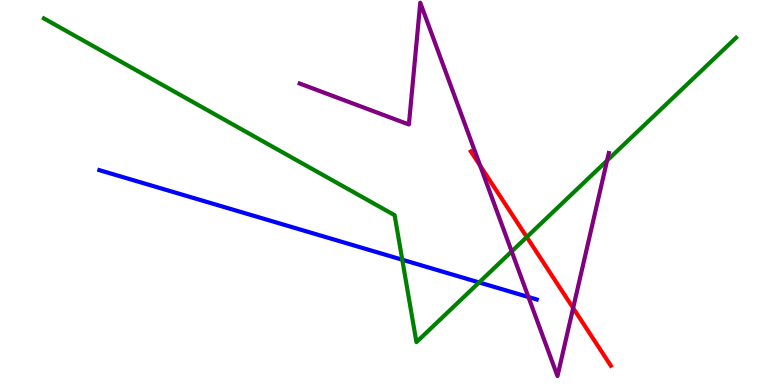[{'lines': ['blue', 'red'], 'intersections': []}, {'lines': ['green', 'red'], 'intersections': [{'x': 6.8, 'y': 3.84}]}, {'lines': ['purple', 'red'], 'intersections': [{'x': 6.2, 'y': 5.7}, {'x': 7.4, 'y': 2.0}]}, {'lines': ['blue', 'green'], 'intersections': [{'x': 5.19, 'y': 3.25}, {'x': 6.18, 'y': 2.66}]}, {'lines': ['blue', 'purple'], 'intersections': [{'x': 6.82, 'y': 2.29}]}, {'lines': ['green', 'purple'], 'intersections': [{'x': 6.6, 'y': 3.47}, {'x': 7.83, 'y': 5.83}]}]